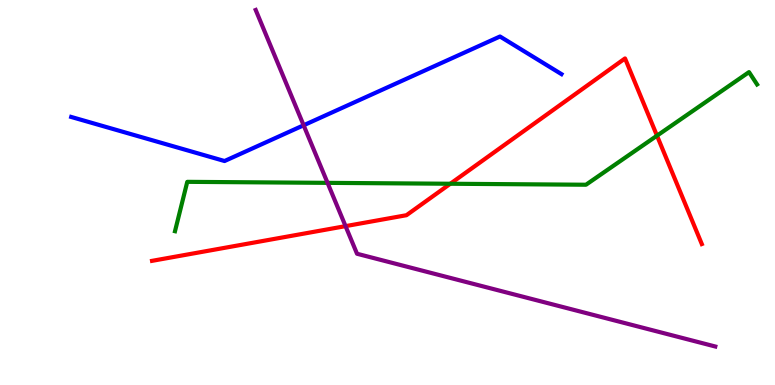[{'lines': ['blue', 'red'], 'intersections': []}, {'lines': ['green', 'red'], 'intersections': [{'x': 5.81, 'y': 5.23}, {'x': 8.48, 'y': 6.48}]}, {'lines': ['purple', 'red'], 'intersections': [{'x': 4.46, 'y': 4.13}]}, {'lines': ['blue', 'green'], 'intersections': []}, {'lines': ['blue', 'purple'], 'intersections': [{'x': 3.92, 'y': 6.75}]}, {'lines': ['green', 'purple'], 'intersections': [{'x': 4.23, 'y': 5.25}]}]